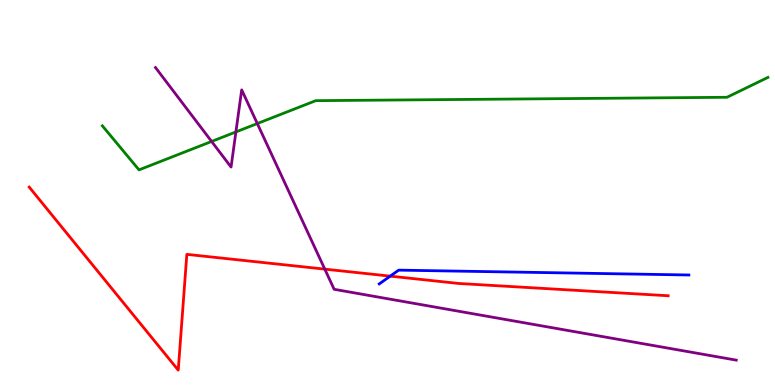[{'lines': ['blue', 'red'], 'intersections': [{'x': 5.04, 'y': 2.83}]}, {'lines': ['green', 'red'], 'intersections': []}, {'lines': ['purple', 'red'], 'intersections': [{'x': 4.19, 'y': 3.01}]}, {'lines': ['blue', 'green'], 'intersections': []}, {'lines': ['blue', 'purple'], 'intersections': []}, {'lines': ['green', 'purple'], 'intersections': [{'x': 2.73, 'y': 6.33}, {'x': 3.04, 'y': 6.57}, {'x': 3.32, 'y': 6.79}]}]